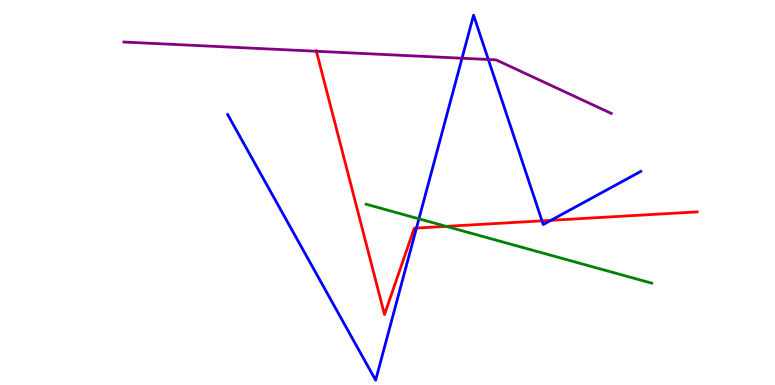[{'lines': ['blue', 'red'], 'intersections': [{'x': 5.37, 'y': 4.08}, {'x': 6.99, 'y': 4.26}, {'x': 7.11, 'y': 4.28}]}, {'lines': ['green', 'red'], 'intersections': [{'x': 5.76, 'y': 4.12}]}, {'lines': ['purple', 'red'], 'intersections': [{'x': 4.08, 'y': 8.67}]}, {'lines': ['blue', 'green'], 'intersections': [{'x': 5.41, 'y': 4.32}]}, {'lines': ['blue', 'purple'], 'intersections': [{'x': 5.96, 'y': 8.49}, {'x': 6.3, 'y': 8.45}]}, {'lines': ['green', 'purple'], 'intersections': []}]